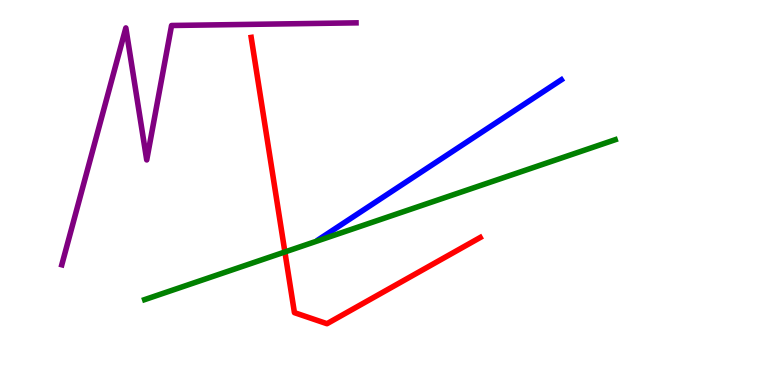[{'lines': ['blue', 'red'], 'intersections': []}, {'lines': ['green', 'red'], 'intersections': [{'x': 3.68, 'y': 3.46}]}, {'lines': ['purple', 'red'], 'intersections': []}, {'lines': ['blue', 'green'], 'intersections': []}, {'lines': ['blue', 'purple'], 'intersections': []}, {'lines': ['green', 'purple'], 'intersections': []}]